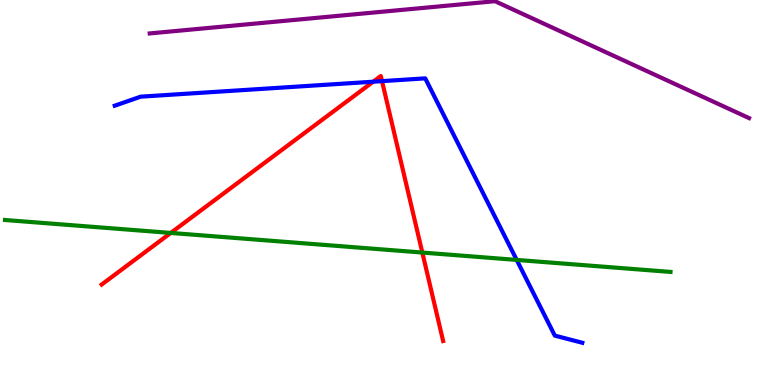[{'lines': ['blue', 'red'], 'intersections': [{'x': 4.81, 'y': 7.88}, {'x': 4.93, 'y': 7.89}]}, {'lines': ['green', 'red'], 'intersections': [{'x': 2.2, 'y': 3.95}, {'x': 5.45, 'y': 3.44}]}, {'lines': ['purple', 'red'], 'intersections': []}, {'lines': ['blue', 'green'], 'intersections': [{'x': 6.67, 'y': 3.25}]}, {'lines': ['blue', 'purple'], 'intersections': []}, {'lines': ['green', 'purple'], 'intersections': []}]